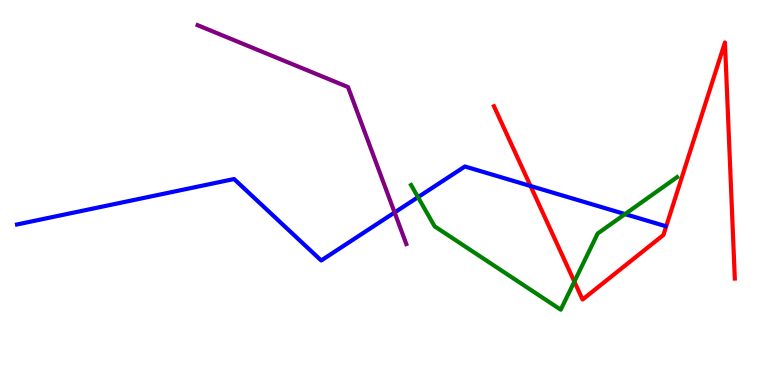[{'lines': ['blue', 'red'], 'intersections': [{'x': 6.85, 'y': 5.17}]}, {'lines': ['green', 'red'], 'intersections': [{'x': 7.41, 'y': 2.69}]}, {'lines': ['purple', 'red'], 'intersections': []}, {'lines': ['blue', 'green'], 'intersections': [{'x': 5.39, 'y': 4.88}, {'x': 8.06, 'y': 4.44}]}, {'lines': ['blue', 'purple'], 'intersections': [{'x': 5.09, 'y': 4.48}]}, {'lines': ['green', 'purple'], 'intersections': []}]